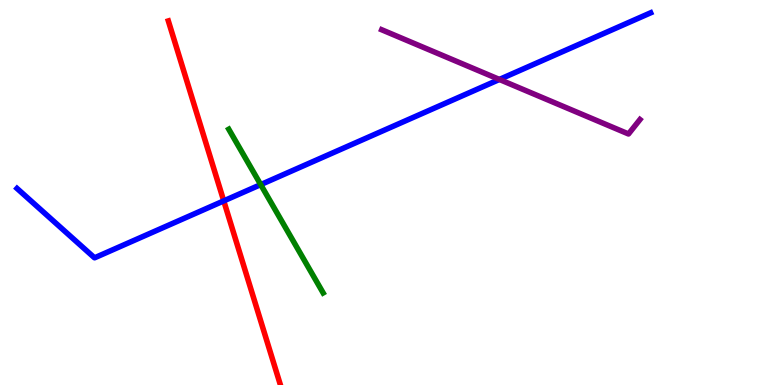[{'lines': ['blue', 'red'], 'intersections': [{'x': 2.89, 'y': 4.78}]}, {'lines': ['green', 'red'], 'intersections': []}, {'lines': ['purple', 'red'], 'intersections': []}, {'lines': ['blue', 'green'], 'intersections': [{'x': 3.36, 'y': 5.2}]}, {'lines': ['blue', 'purple'], 'intersections': [{'x': 6.44, 'y': 7.94}]}, {'lines': ['green', 'purple'], 'intersections': []}]